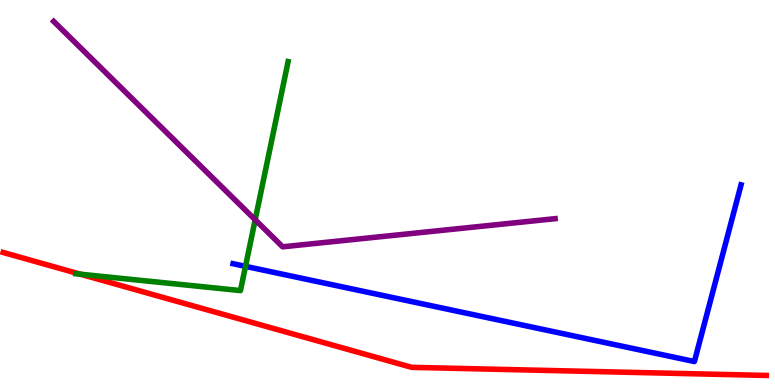[{'lines': ['blue', 'red'], 'intersections': []}, {'lines': ['green', 'red'], 'intersections': [{'x': 1.04, 'y': 2.88}]}, {'lines': ['purple', 'red'], 'intersections': []}, {'lines': ['blue', 'green'], 'intersections': [{'x': 3.17, 'y': 3.08}]}, {'lines': ['blue', 'purple'], 'intersections': []}, {'lines': ['green', 'purple'], 'intersections': [{'x': 3.29, 'y': 4.29}]}]